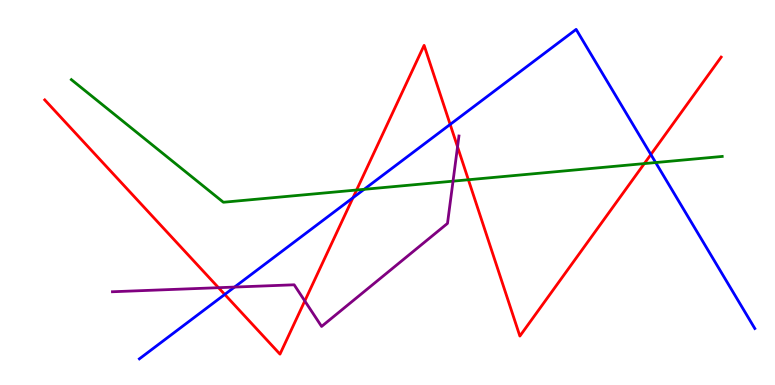[{'lines': ['blue', 'red'], 'intersections': [{'x': 2.9, 'y': 2.35}, {'x': 4.55, 'y': 4.86}, {'x': 5.81, 'y': 6.77}, {'x': 8.4, 'y': 5.99}]}, {'lines': ['green', 'red'], 'intersections': [{'x': 4.6, 'y': 5.06}, {'x': 6.04, 'y': 5.33}, {'x': 8.31, 'y': 5.75}]}, {'lines': ['purple', 'red'], 'intersections': [{'x': 2.82, 'y': 2.53}, {'x': 3.93, 'y': 2.18}, {'x': 5.9, 'y': 6.19}]}, {'lines': ['blue', 'green'], 'intersections': [{'x': 4.7, 'y': 5.08}, {'x': 8.46, 'y': 5.78}]}, {'lines': ['blue', 'purple'], 'intersections': [{'x': 3.03, 'y': 2.54}]}, {'lines': ['green', 'purple'], 'intersections': [{'x': 5.85, 'y': 5.29}]}]